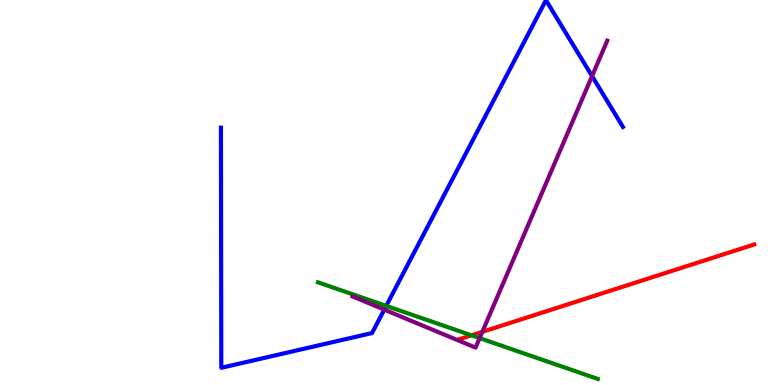[{'lines': ['blue', 'red'], 'intersections': []}, {'lines': ['green', 'red'], 'intersections': [{'x': 6.08, 'y': 1.29}]}, {'lines': ['purple', 'red'], 'intersections': [{'x': 6.22, 'y': 1.38}]}, {'lines': ['blue', 'green'], 'intersections': [{'x': 4.98, 'y': 2.06}]}, {'lines': ['blue', 'purple'], 'intersections': [{'x': 4.96, 'y': 1.96}, {'x': 7.64, 'y': 8.02}]}, {'lines': ['green', 'purple'], 'intersections': [{'x': 6.19, 'y': 1.22}]}]